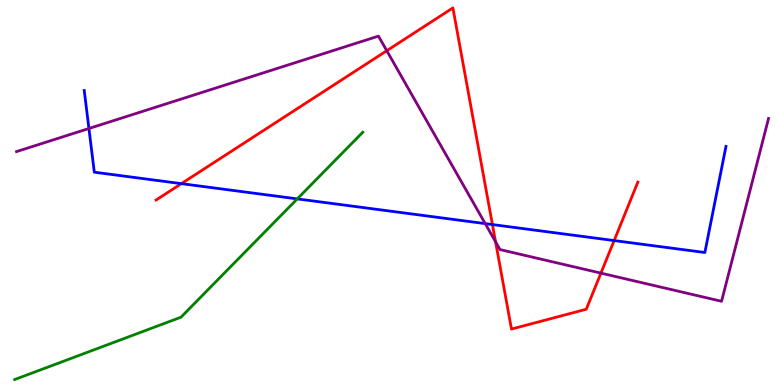[{'lines': ['blue', 'red'], 'intersections': [{'x': 2.34, 'y': 5.23}, {'x': 6.35, 'y': 4.17}, {'x': 7.92, 'y': 3.75}]}, {'lines': ['green', 'red'], 'intersections': []}, {'lines': ['purple', 'red'], 'intersections': [{'x': 4.99, 'y': 8.68}, {'x': 6.39, 'y': 3.72}, {'x': 7.75, 'y': 2.91}]}, {'lines': ['blue', 'green'], 'intersections': [{'x': 3.84, 'y': 4.83}]}, {'lines': ['blue', 'purple'], 'intersections': [{'x': 1.15, 'y': 6.66}, {'x': 6.26, 'y': 4.19}]}, {'lines': ['green', 'purple'], 'intersections': []}]